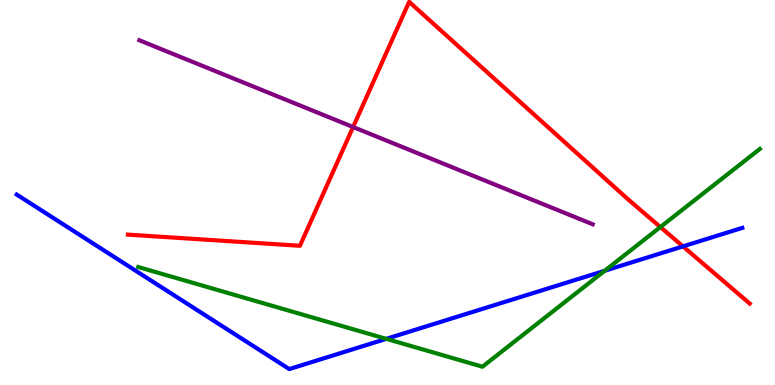[{'lines': ['blue', 'red'], 'intersections': [{'x': 8.81, 'y': 3.6}]}, {'lines': ['green', 'red'], 'intersections': [{'x': 8.52, 'y': 4.1}]}, {'lines': ['purple', 'red'], 'intersections': [{'x': 4.56, 'y': 6.7}]}, {'lines': ['blue', 'green'], 'intersections': [{'x': 4.98, 'y': 1.2}, {'x': 7.8, 'y': 2.97}]}, {'lines': ['blue', 'purple'], 'intersections': []}, {'lines': ['green', 'purple'], 'intersections': []}]